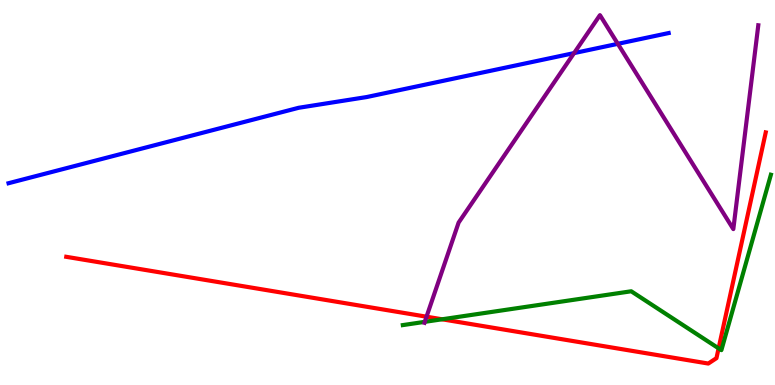[{'lines': ['blue', 'red'], 'intersections': []}, {'lines': ['green', 'red'], 'intersections': [{'x': 5.7, 'y': 1.71}, {'x': 9.27, 'y': 0.952}]}, {'lines': ['purple', 'red'], 'intersections': [{'x': 5.5, 'y': 1.77}]}, {'lines': ['blue', 'green'], 'intersections': []}, {'lines': ['blue', 'purple'], 'intersections': [{'x': 7.41, 'y': 8.62}, {'x': 7.97, 'y': 8.86}]}, {'lines': ['green', 'purple'], 'intersections': [{'x': 5.48, 'y': 1.64}]}]